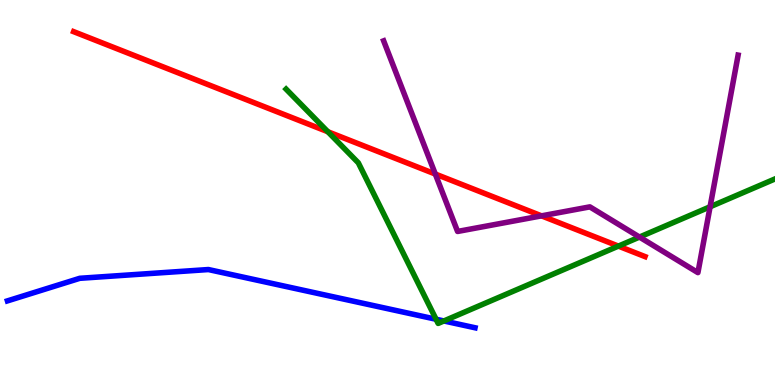[{'lines': ['blue', 'red'], 'intersections': []}, {'lines': ['green', 'red'], 'intersections': [{'x': 4.23, 'y': 6.58}, {'x': 7.98, 'y': 3.61}]}, {'lines': ['purple', 'red'], 'intersections': [{'x': 5.62, 'y': 5.48}, {'x': 6.99, 'y': 4.39}]}, {'lines': ['blue', 'green'], 'intersections': [{'x': 5.63, 'y': 1.71}, {'x': 5.73, 'y': 1.66}]}, {'lines': ['blue', 'purple'], 'intersections': []}, {'lines': ['green', 'purple'], 'intersections': [{'x': 8.25, 'y': 3.84}, {'x': 9.16, 'y': 4.63}]}]